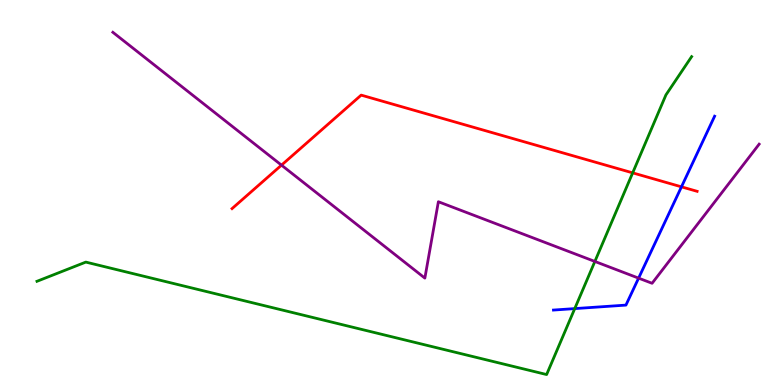[{'lines': ['blue', 'red'], 'intersections': [{'x': 8.79, 'y': 5.15}]}, {'lines': ['green', 'red'], 'intersections': [{'x': 8.16, 'y': 5.51}]}, {'lines': ['purple', 'red'], 'intersections': [{'x': 3.63, 'y': 5.71}]}, {'lines': ['blue', 'green'], 'intersections': [{'x': 7.42, 'y': 1.98}]}, {'lines': ['blue', 'purple'], 'intersections': [{'x': 8.24, 'y': 2.78}]}, {'lines': ['green', 'purple'], 'intersections': [{'x': 7.68, 'y': 3.21}]}]